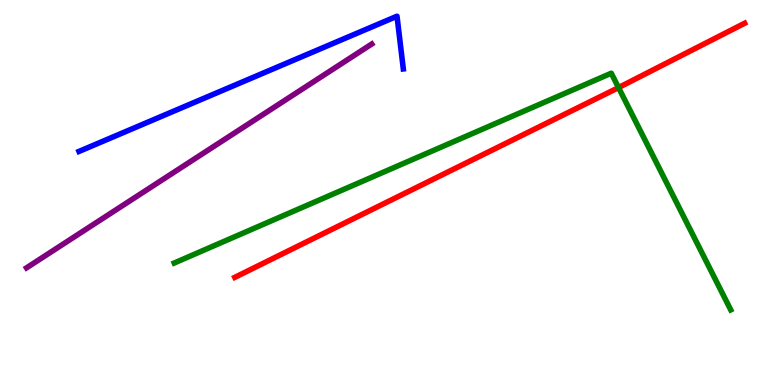[{'lines': ['blue', 'red'], 'intersections': []}, {'lines': ['green', 'red'], 'intersections': [{'x': 7.98, 'y': 7.72}]}, {'lines': ['purple', 'red'], 'intersections': []}, {'lines': ['blue', 'green'], 'intersections': []}, {'lines': ['blue', 'purple'], 'intersections': []}, {'lines': ['green', 'purple'], 'intersections': []}]